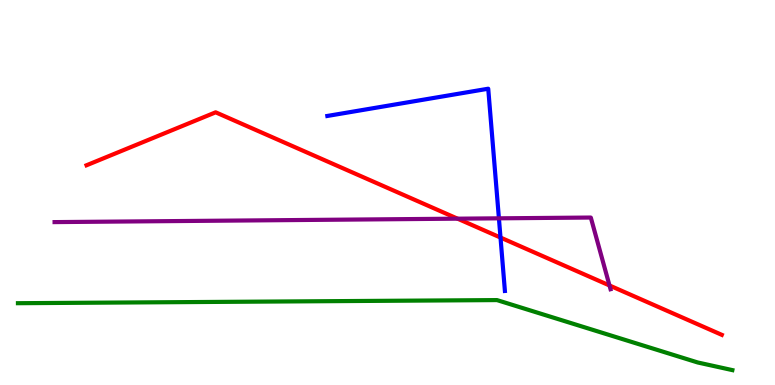[{'lines': ['blue', 'red'], 'intersections': [{'x': 6.46, 'y': 3.83}]}, {'lines': ['green', 'red'], 'intersections': []}, {'lines': ['purple', 'red'], 'intersections': [{'x': 5.9, 'y': 4.32}, {'x': 7.86, 'y': 2.59}]}, {'lines': ['blue', 'green'], 'intersections': []}, {'lines': ['blue', 'purple'], 'intersections': [{'x': 6.44, 'y': 4.33}]}, {'lines': ['green', 'purple'], 'intersections': []}]